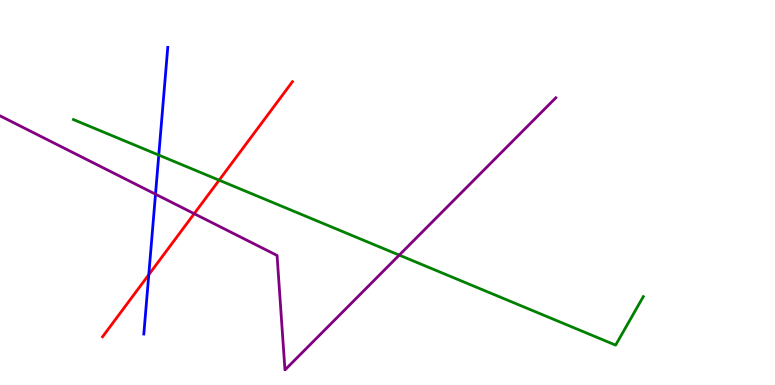[{'lines': ['blue', 'red'], 'intersections': [{'x': 1.92, 'y': 2.86}]}, {'lines': ['green', 'red'], 'intersections': [{'x': 2.83, 'y': 5.32}]}, {'lines': ['purple', 'red'], 'intersections': [{'x': 2.51, 'y': 4.45}]}, {'lines': ['blue', 'green'], 'intersections': [{'x': 2.05, 'y': 5.97}]}, {'lines': ['blue', 'purple'], 'intersections': [{'x': 2.01, 'y': 4.96}]}, {'lines': ['green', 'purple'], 'intersections': [{'x': 5.15, 'y': 3.37}]}]